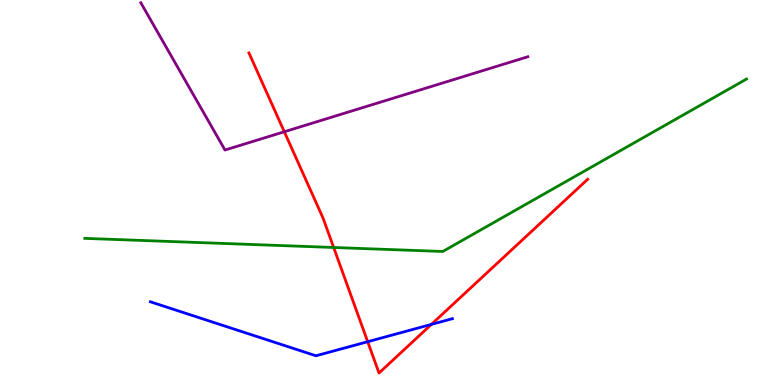[{'lines': ['blue', 'red'], 'intersections': [{'x': 4.74, 'y': 1.12}, {'x': 5.57, 'y': 1.57}]}, {'lines': ['green', 'red'], 'intersections': [{'x': 4.31, 'y': 3.57}]}, {'lines': ['purple', 'red'], 'intersections': [{'x': 3.67, 'y': 6.58}]}, {'lines': ['blue', 'green'], 'intersections': []}, {'lines': ['blue', 'purple'], 'intersections': []}, {'lines': ['green', 'purple'], 'intersections': []}]